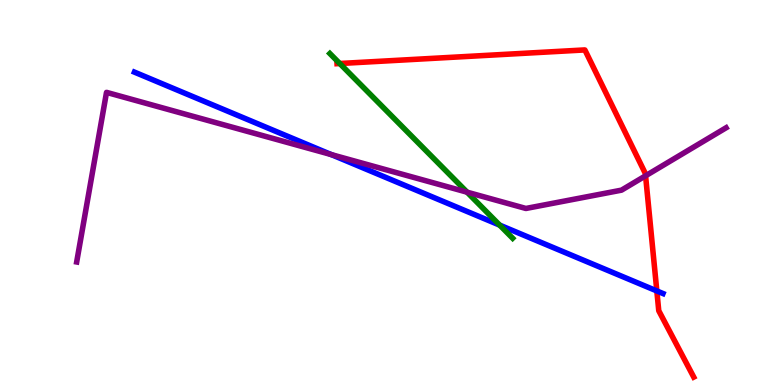[{'lines': ['blue', 'red'], 'intersections': [{'x': 8.48, 'y': 2.44}]}, {'lines': ['green', 'red'], 'intersections': [{'x': 4.38, 'y': 8.35}]}, {'lines': ['purple', 'red'], 'intersections': [{'x': 8.33, 'y': 5.43}]}, {'lines': ['blue', 'green'], 'intersections': [{'x': 6.45, 'y': 4.15}]}, {'lines': ['blue', 'purple'], 'intersections': [{'x': 4.28, 'y': 5.98}]}, {'lines': ['green', 'purple'], 'intersections': [{'x': 6.03, 'y': 5.01}]}]